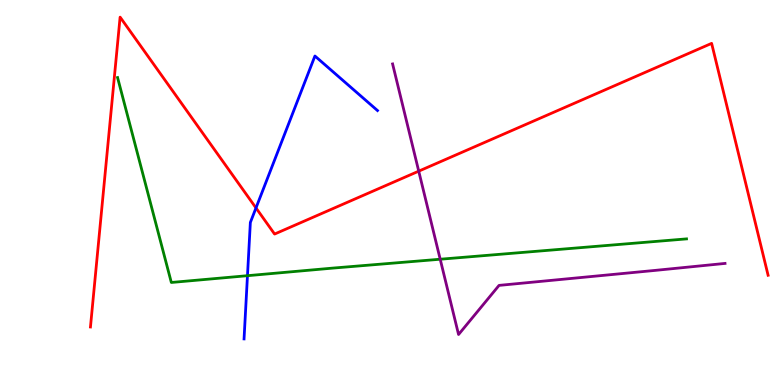[{'lines': ['blue', 'red'], 'intersections': [{'x': 3.3, 'y': 4.6}]}, {'lines': ['green', 'red'], 'intersections': []}, {'lines': ['purple', 'red'], 'intersections': [{'x': 5.4, 'y': 5.55}]}, {'lines': ['blue', 'green'], 'intersections': [{'x': 3.19, 'y': 2.84}]}, {'lines': ['blue', 'purple'], 'intersections': []}, {'lines': ['green', 'purple'], 'intersections': [{'x': 5.68, 'y': 3.27}]}]